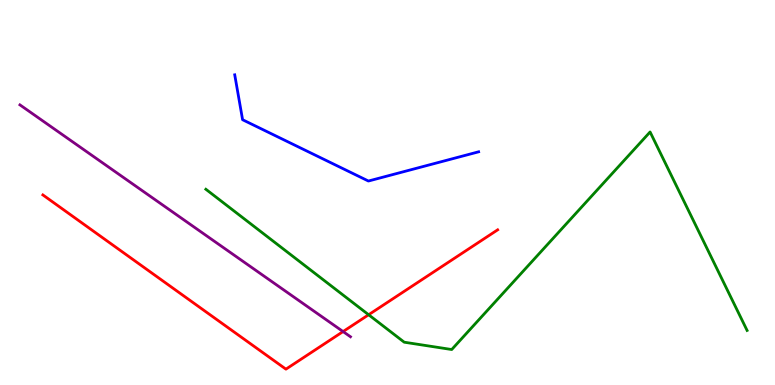[{'lines': ['blue', 'red'], 'intersections': []}, {'lines': ['green', 'red'], 'intersections': [{'x': 4.76, 'y': 1.82}]}, {'lines': ['purple', 'red'], 'intersections': [{'x': 4.43, 'y': 1.39}]}, {'lines': ['blue', 'green'], 'intersections': []}, {'lines': ['blue', 'purple'], 'intersections': []}, {'lines': ['green', 'purple'], 'intersections': []}]